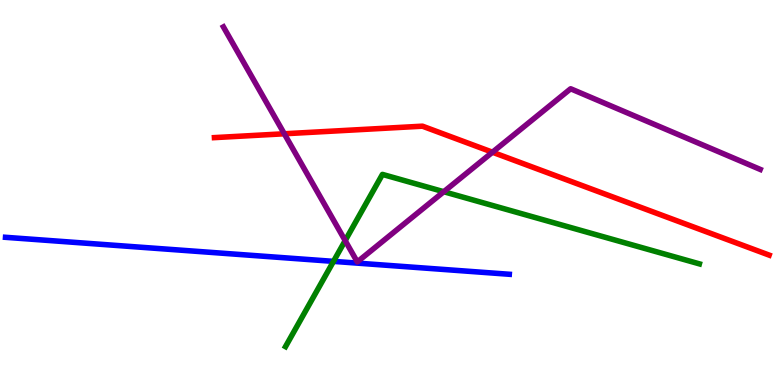[{'lines': ['blue', 'red'], 'intersections': []}, {'lines': ['green', 'red'], 'intersections': []}, {'lines': ['purple', 'red'], 'intersections': [{'x': 3.67, 'y': 6.53}, {'x': 6.35, 'y': 6.05}]}, {'lines': ['blue', 'green'], 'intersections': [{'x': 4.3, 'y': 3.21}]}, {'lines': ['blue', 'purple'], 'intersections': []}, {'lines': ['green', 'purple'], 'intersections': [{'x': 4.45, 'y': 3.75}, {'x': 5.73, 'y': 5.02}]}]